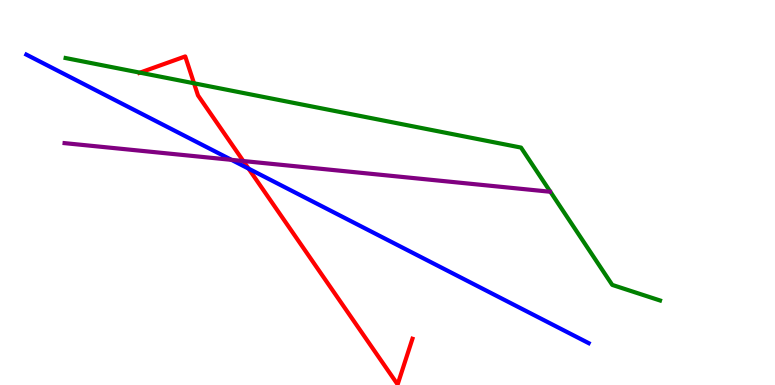[{'lines': ['blue', 'red'], 'intersections': [{'x': 3.21, 'y': 5.62}]}, {'lines': ['green', 'red'], 'intersections': [{'x': 1.81, 'y': 8.11}, {'x': 2.5, 'y': 7.84}]}, {'lines': ['purple', 'red'], 'intersections': [{'x': 3.14, 'y': 5.82}]}, {'lines': ['blue', 'green'], 'intersections': []}, {'lines': ['blue', 'purple'], 'intersections': [{'x': 2.99, 'y': 5.85}]}, {'lines': ['green', 'purple'], 'intersections': []}]